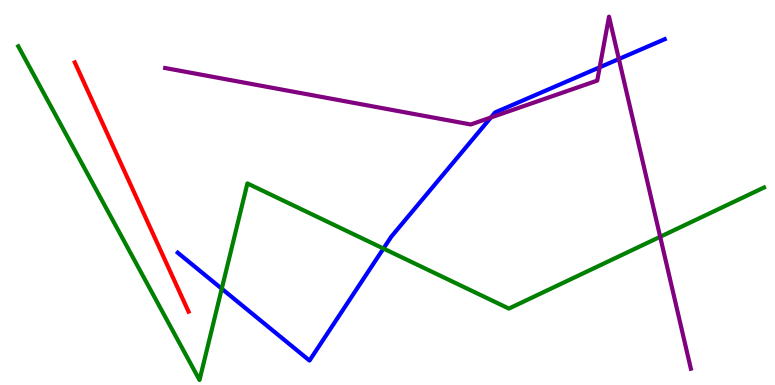[{'lines': ['blue', 'red'], 'intersections': []}, {'lines': ['green', 'red'], 'intersections': []}, {'lines': ['purple', 'red'], 'intersections': []}, {'lines': ['blue', 'green'], 'intersections': [{'x': 2.86, 'y': 2.5}, {'x': 4.95, 'y': 3.54}]}, {'lines': ['blue', 'purple'], 'intersections': [{'x': 6.33, 'y': 6.95}, {'x': 7.74, 'y': 8.25}, {'x': 7.99, 'y': 8.47}]}, {'lines': ['green', 'purple'], 'intersections': [{'x': 8.52, 'y': 3.85}]}]